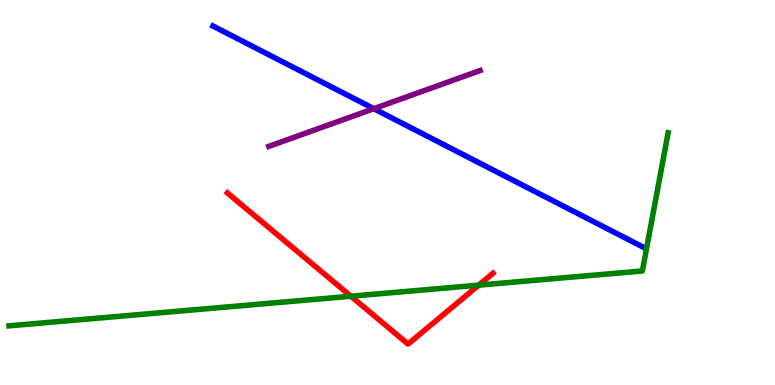[{'lines': ['blue', 'red'], 'intersections': []}, {'lines': ['green', 'red'], 'intersections': [{'x': 4.53, 'y': 2.31}, {'x': 6.18, 'y': 2.59}]}, {'lines': ['purple', 'red'], 'intersections': []}, {'lines': ['blue', 'green'], 'intersections': []}, {'lines': ['blue', 'purple'], 'intersections': [{'x': 4.82, 'y': 7.18}]}, {'lines': ['green', 'purple'], 'intersections': []}]